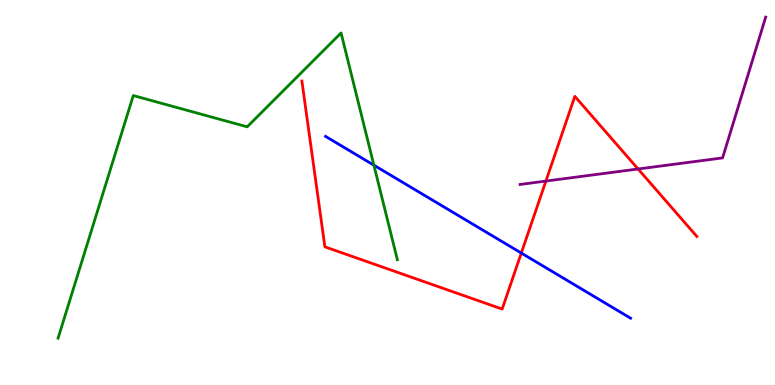[{'lines': ['blue', 'red'], 'intersections': [{'x': 6.73, 'y': 3.43}]}, {'lines': ['green', 'red'], 'intersections': []}, {'lines': ['purple', 'red'], 'intersections': [{'x': 7.04, 'y': 5.3}, {'x': 8.23, 'y': 5.61}]}, {'lines': ['blue', 'green'], 'intersections': [{'x': 4.82, 'y': 5.71}]}, {'lines': ['blue', 'purple'], 'intersections': []}, {'lines': ['green', 'purple'], 'intersections': []}]